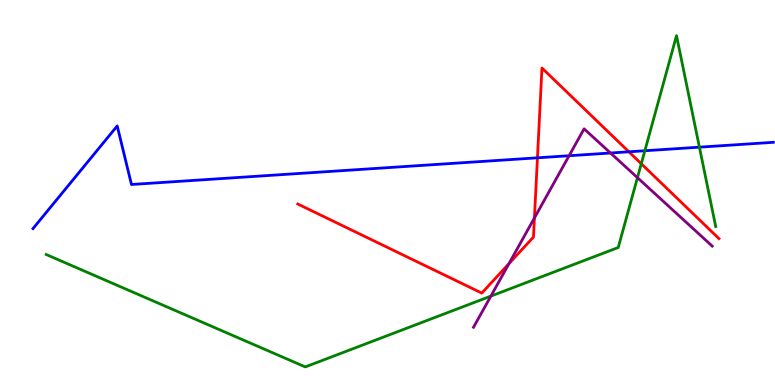[{'lines': ['blue', 'red'], 'intersections': [{'x': 6.93, 'y': 5.9}, {'x': 8.11, 'y': 6.06}]}, {'lines': ['green', 'red'], 'intersections': [{'x': 8.27, 'y': 5.75}]}, {'lines': ['purple', 'red'], 'intersections': [{'x': 6.57, 'y': 3.15}, {'x': 6.9, 'y': 4.34}]}, {'lines': ['blue', 'green'], 'intersections': [{'x': 8.32, 'y': 6.08}, {'x': 9.02, 'y': 6.18}]}, {'lines': ['blue', 'purple'], 'intersections': [{'x': 7.34, 'y': 5.96}, {'x': 7.88, 'y': 6.03}]}, {'lines': ['green', 'purple'], 'intersections': [{'x': 6.33, 'y': 2.31}, {'x': 8.23, 'y': 5.39}]}]